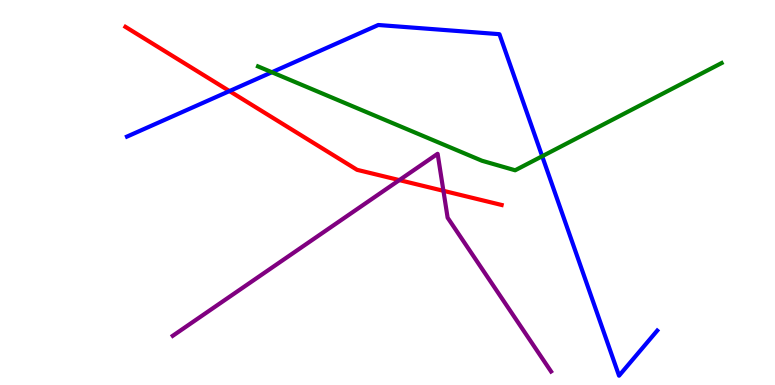[{'lines': ['blue', 'red'], 'intersections': [{'x': 2.96, 'y': 7.63}]}, {'lines': ['green', 'red'], 'intersections': []}, {'lines': ['purple', 'red'], 'intersections': [{'x': 5.15, 'y': 5.32}, {'x': 5.72, 'y': 5.04}]}, {'lines': ['blue', 'green'], 'intersections': [{'x': 3.51, 'y': 8.12}, {'x': 7.0, 'y': 5.94}]}, {'lines': ['blue', 'purple'], 'intersections': []}, {'lines': ['green', 'purple'], 'intersections': []}]